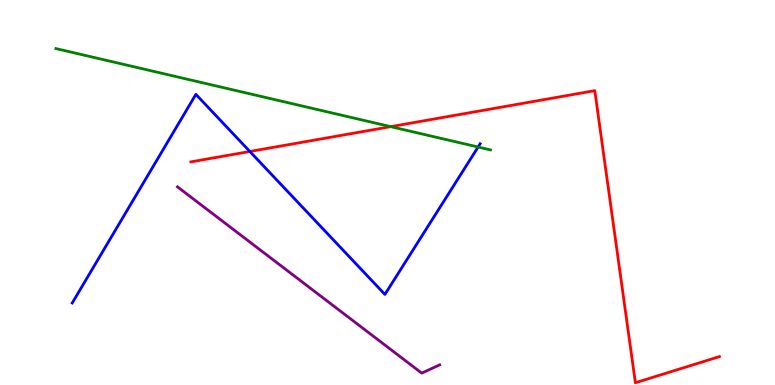[{'lines': ['blue', 'red'], 'intersections': [{'x': 3.22, 'y': 6.07}]}, {'lines': ['green', 'red'], 'intersections': [{'x': 5.04, 'y': 6.71}]}, {'lines': ['purple', 'red'], 'intersections': []}, {'lines': ['blue', 'green'], 'intersections': [{'x': 6.17, 'y': 6.18}]}, {'lines': ['blue', 'purple'], 'intersections': []}, {'lines': ['green', 'purple'], 'intersections': []}]